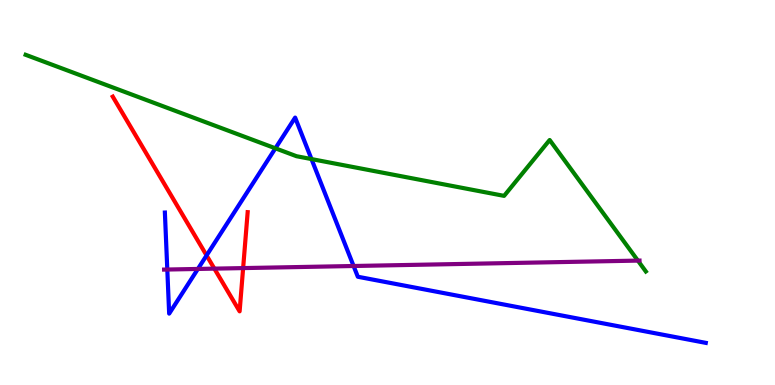[{'lines': ['blue', 'red'], 'intersections': [{'x': 2.67, 'y': 3.37}]}, {'lines': ['green', 'red'], 'intersections': []}, {'lines': ['purple', 'red'], 'intersections': [{'x': 2.77, 'y': 3.02}, {'x': 3.14, 'y': 3.04}]}, {'lines': ['blue', 'green'], 'intersections': [{'x': 3.55, 'y': 6.15}, {'x': 4.02, 'y': 5.87}]}, {'lines': ['blue', 'purple'], 'intersections': [{'x': 2.16, 'y': 3.0}, {'x': 2.55, 'y': 3.01}, {'x': 4.56, 'y': 3.09}]}, {'lines': ['green', 'purple'], 'intersections': [{'x': 8.23, 'y': 3.23}]}]